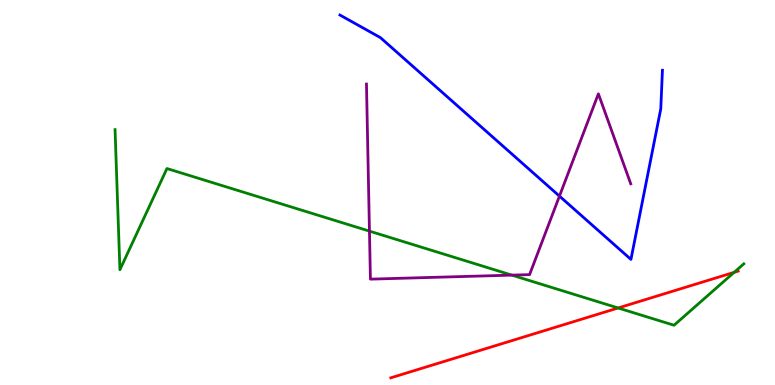[{'lines': ['blue', 'red'], 'intersections': []}, {'lines': ['green', 'red'], 'intersections': [{'x': 7.98, 'y': 2.0}, {'x': 9.47, 'y': 2.93}]}, {'lines': ['purple', 'red'], 'intersections': []}, {'lines': ['blue', 'green'], 'intersections': []}, {'lines': ['blue', 'purple'], 'intersections': [{'x': 7.22, 'y': 4.91}]}, {'lines': ['green', 'purple'], 'intersections': [{'x': 4.77, 'y': 4.0}, {'x': 6.6, 'y': 2.85}]}]